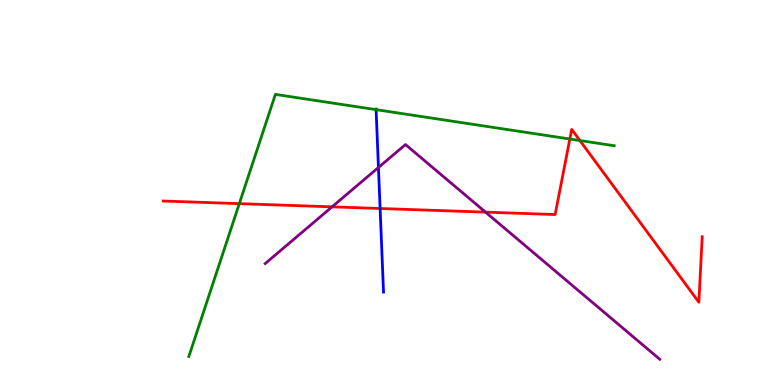[{'lines': ['blue', 'red'], 'intersections': [{'x': 4.9, 'y': 4.58}]}, {'lines': ['green', 'red'], 'intersections': [{'x': 3.09, 'y': 4.71}, {'x': 7.35, 'y': 6.39}, {'x': 7.48, 'y': 6.35}]}, {'lines': ['purple', 'red'], 'intersections': [{'x': 4.28, 'y': 4.63}, {'x': 6.26, 'y': 4.49}]}, {'lines': ['blue', 'green'], 'intersections': [{'x': 4.85, 'y': 7.15}]}, {'lines': ['blue', 'purple'], 'intersections': [{'x': 4.88, 'y': 5.65}]}, {'lines': ['green', 'purple'], 'intersections': []}]